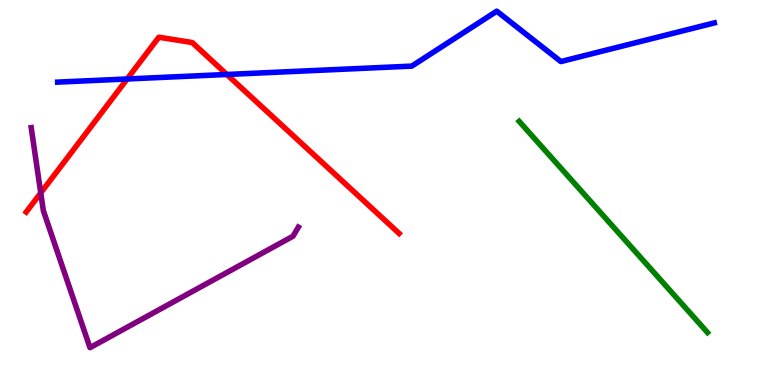[{'lines': ['blue', 'red'], 'intersections': [{'x': 1.64, 'y': 7.95}, {'x': 2.93, 'y': 8.07}]}, {'lines': ['green', 'red'], 'intersections': []}, {'lines': ['purple', 'red'], 'intersections': [{'x': 0.526, 'y': 4.99}]}, {'lines': ['blue', 'green'], 'intersections': []}, {'lines': ['blue', 'purple'], 'intersections': []}, {'lines': ['green', 'purple'], 'intersections': []}]